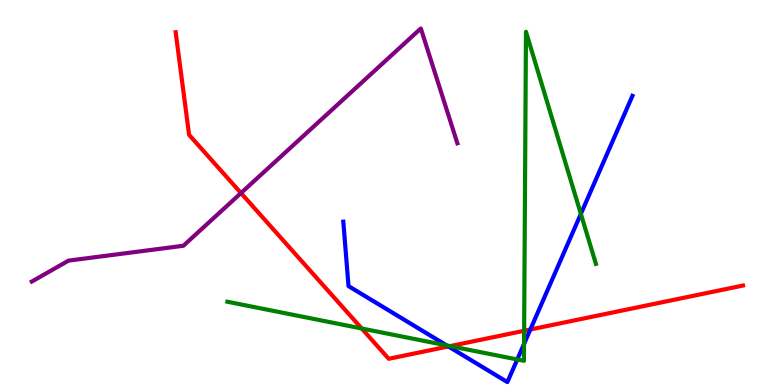[{'lines': ['blue', 'red'], 'intersections': [{'x': 5.79, 'y': 1.0}, {'x': 6.84, 'y': 1.44}]}, {'lines': ['green', 'red'], 'intersections': [{'x': 4.67, 'y': 1.47}, {'x': 5.81, 'y': 1.01}, {'x': 6.76, 'y': 1.41}]}, {'lines': ['purple', 'red'], 'intersections': [{'x': 3.11, 'y': 4.99}]}, {'lines': ['blue', 'green'], 'intersections': [{'x': 5.76, 'y': 1.03}, {'x': 6.67, 'y': 0.663}, {'x': 6.76, 'y': 1.07}, {'x': 7.49, 'y': 4.44}]}, {'lines': ['blue', 'purple'], 'intersections': []}, {'lines': ['green', 'purple'], 'intersections': []}]